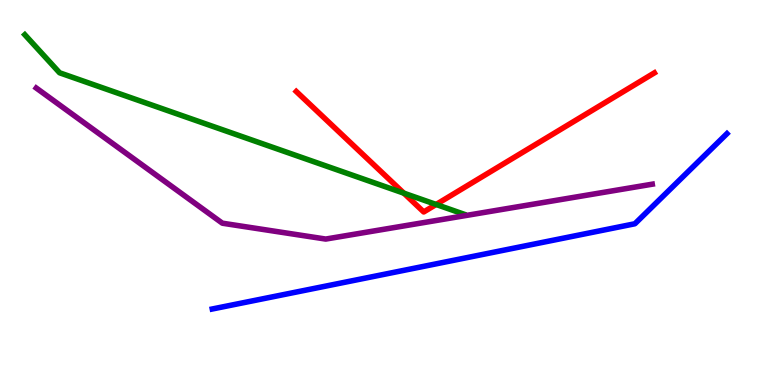[{'lines': ['blue', 'red'], 'intersections': []}, {'lines': ['green', 'red'], 'intersections': [{'x': 5.21, 'y': 4.98}, {'x': 5.63, 'y': 4.69}]}, {'lines': ['purple', 'red'], 'intersections': []}, {'lines': ['blue', 'green'], 'intersections': []}, {'lines': ['blue', 'purple'], 'intersections': []}, {'lines': ['green', 'purple'], 'intersections': []}]